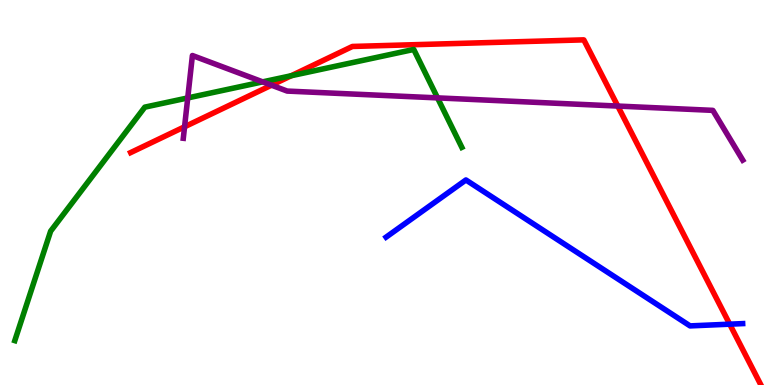[{'lines': ['blue', 'red'], 'intersections': [{'x': 9.42, 'y': 1.58}]}, {'lines': ['green', 'red'], 'intersections': [{'x': 3.76, 'y': 8.03}]}, {'lines': ['purple', 'red'], 'intersections': [{'x': 2.38, 'y': 6.71}, {'x': 3.5, 'y': 7.79}, {'x': 7.97, 'y': 7.25}]}, {'lines': ['blue', 'green'], 'intersections': []}, {'lines': ['blue', 'purple'], 'intersections': []}, {'lines': ['green', 'purple'], 'intersections': [{'x': 2.42, 'y': 7.46}, {'x': 3.39, 'y': 7.87}, {'x': 5.65, 'y': 7.46}]}]